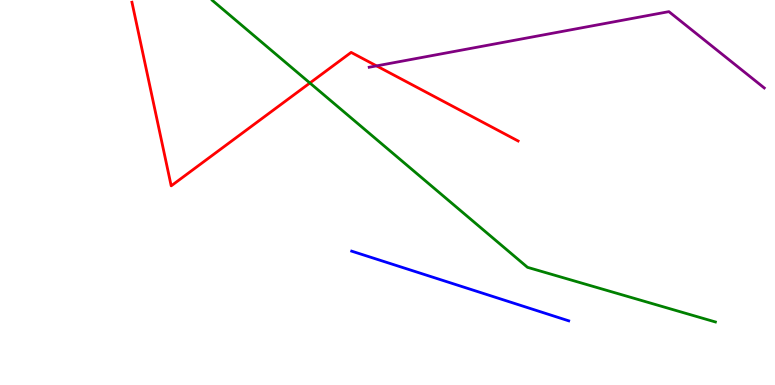[{'lines': ['blue', 'red'], 'intersections': []}, {'lines': ['green', 'red'], 'intersections': [{'x': 4.0, 'y': 7.84}]}, {'lines': ['purple', 'red'], 'intersections': [{'x': 4.86, 'y': 8.29}]}, {'lines': ['blue', 'green'], 'intersections': []}, {'lines': ['blue', 'purple'], 'intersections': []}, {'lines': ['green', 'purple'], 'intersections': []}]